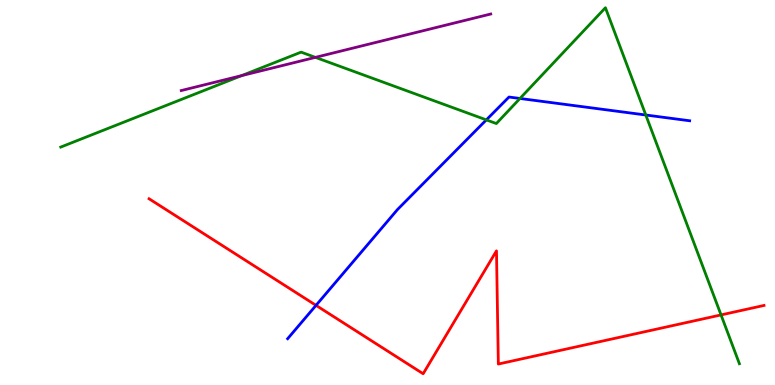[{'lines': ['blue', 'red'], 'intersections': [{'x': 4.08, 'y': 2.07}]}, {'lines': ['green', 'red'], 'intersections': [{'x': 9.3, 'y': 1.82}]}, {'lines': ['purple', 'red'], 'intersections': []}, {'lines': ['blue', 'green'], 'intersections': [{'x': 6.28, 'y': 6.89}, {'x': 6.71, 'y': 7.44}, {'x': 8.33, 'y': 7.01}]}, {'lines': ['blue', 'purple'], 'intersections': []}, {'lines': ['green', 'purple'], 'intersections': [{'x': 3.12, 'y': 8.04}, {'x': 4.07, 'y': 8.51}]}]